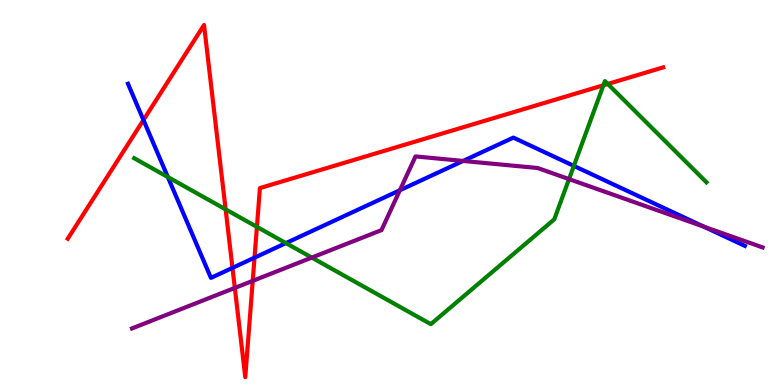[{'lines': ['blue', 'red'], 'intersections': [{'x': 1.85, 'y': 6.88}, {'x': 3.0, 'y': 3.04}, {'x': 3.28, 'y': 3.31}]}, {'lines': ['green', 'red'], 'intersections': [{'x': 2.91, 'y': 4.56}, {'x': 3.31, 'y': 4.11}, {'x': 7.79, 'y': 7.79}, {'x': 7.84, 'y': 7.82}]}, {'lines': ['purple', 'red'], 'intersections': [{'x': 3.03, 'y': 2.52}, {'x': 3.26, 'y': 2.7}]}, {'lines': ['blue', 'green'], 'intersections': [{'x': 2.17, 'y': 5.4}, {'x': 3.69, 'y': 3.69}, {'x': 7.4, 'y': 5.69}]}, {'lines': ['blue', 'purple'], 'intersections': [{'x': 5.16, 'y': 5.06}, {'x': 5.98, 'y': 5.82}, {'x': 9.08, 'y': 4.11}]}, {'lines': ['green', 'purple'], 'intersections': [{'x': 4.02, 'y': 3.31}, {'x': 7.34, 'y': 5.35}]}]